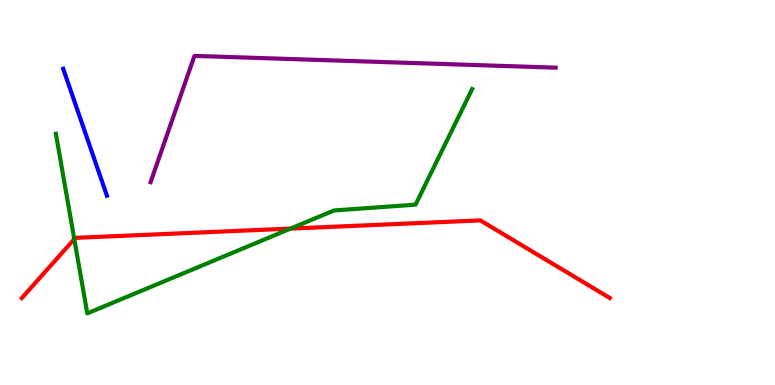[{'lines': ['blue', 'red'], 'intersections': []}, {'lines': ['green', 'red'], 'intersections': [{'x': 0.959, 'y': 3.79}, {'x': 3.75, 'y': 4.06}]}, {'lines': ['purple', 'red'], 'intersections': []}, {'lines': ['blue', 'green'], 'intersections': []}, {'lines': ['blue', 'purple'], 'intersections': []}, {'lines': ['green', 'purple'], 'intersections': []}]